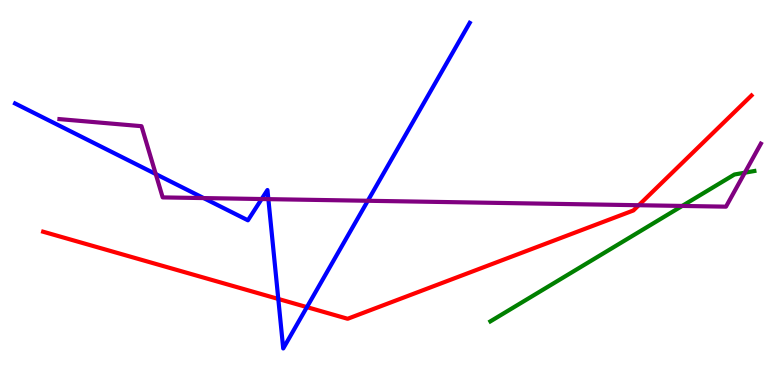[{'lines': ['blue', 'red'], 'intersections': [{'x': 3.59, 'y': 2.24}, {'x': 3.96, 'y': 2.02}]}, {'lines': ['green', 'red'], 'intersections': []}, {'lines': ['purple', 'red'], 'intersections': [{'x': 8.24, 'y': 4.67}]}, {'lines': ['blue', 'green'], 'intersections': []}, {'lines': ['blue', 'purple'], 'intersections': [{'x': 2.01, 'y': 5.48}, {'x': 2.63, 'y': 4.86}, {'x': 3.38, 'y': 4.83}, {'x': 3.46, 'y': 4.83}, {'x': 4.75, 'y': 4.79}]}, {'lines': ['green', 'purple'], 'intersections': [{'x': 8.8, 'y': 4.65}, {'x': 9.61, 'y': 5.51}]}]